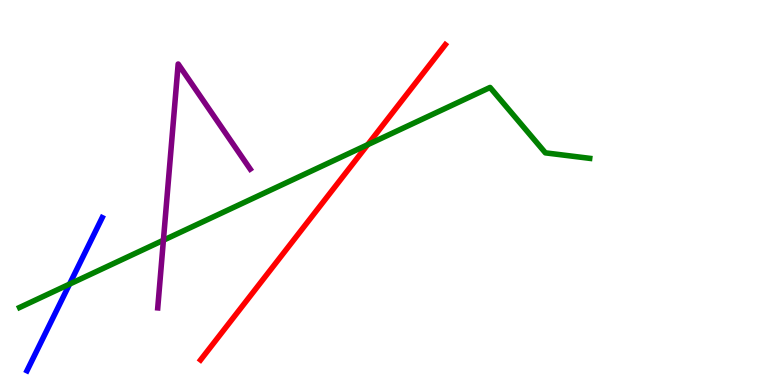[{'lines': ['blue', 'red'], 'intersections': []}, {'lines': ['green', 'red'], 'intersections': [{'x': 4.74, 'y': 6.24}]}, {'lines': ['purple', 'red'], 'intersections': []}, {'lines': ['blue', 'green'], 'intersections': [{'x': 0.897, 'y': 2.62}]}, {'lines': ['blue', 'purple'], 'intersections': []}, {'lines': ['green', 'purple'], 'intersections': [{'x': 2.11, 'y': 3.76}]}]